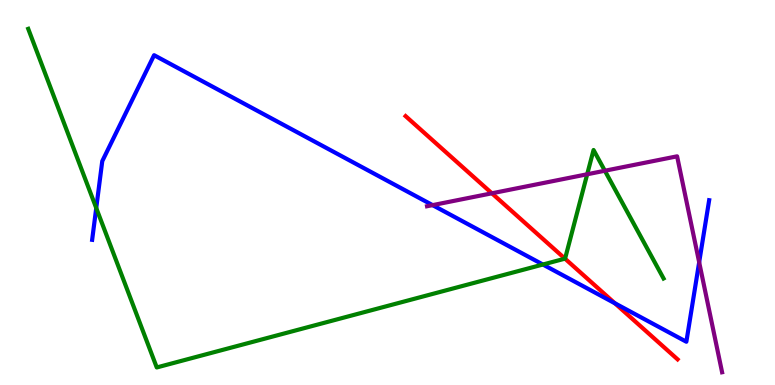[{'lines': ['blue', 'red'], 'intersections': [{'x': 7.93, 'y': 2.12}]}, {'lines': ['green', 'red'], 'intersections': [{'x': 7.29, 'y': 3.28}]}, {'lines': ['purple', 'red'], 'intersections': [{'x': 6.35, 'y': 4.98}]}, {'lines': ['blue', 'green'], 'intersections': [{'x': 1.24, 'y': 4.6}, {'x': 7.01, 'y': 3.13}]}, {'lines': ['blue', 'purple'], 'intersections': [{'x': 5.58, 'y': 4.67}, {'x': 9.02, 'y': 3.19}]}, {'lines': ['green', 'purple'], 'intersections': [{'x': 7.58, 'y': 5.47}, {'x': 7.8, 'y': 5.57}]}]